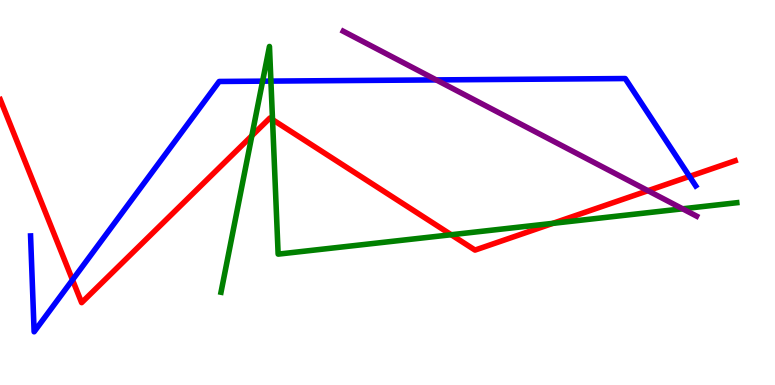[{'lines': ['blue', 'red'], 'intersections': [{'x': 0.936, 'y': 2.73}, {'x': 8.9, 'y': 5.42}]}, {'lines': ['green', 'red'], 'intersections': [{'x': 3.25, 'y': 6.47}, {'x': 3.52, 'y': 6.89}, {'x': 5.82, 'y': 3.9}, {'x': 7.13, 'y': 4.2}]}, {'lines': ['purple', 'red'], 'intersections': [{'x': 8.36, 'y': 5.05}]}, {'lines': ['blue', 'green'], 'intersections': [{'x': 3.39, 'y': 7.89}, {'x': 3.5, 'y': 7.89}]}, {'lines': ['blue', 'purple'], 'intersections': [{'x': 5.63, 'y': 7.92}]}, {'lines': ['green', 'purple'], 'intersections': [{'x': 8.81, 'y': 4.58}]}]